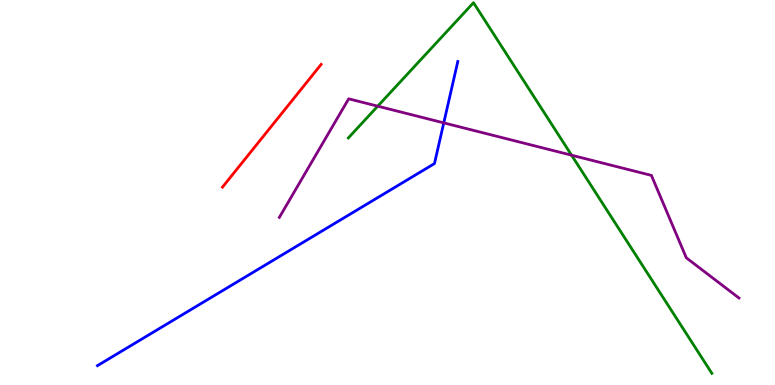[{'lines': ['blue', 'red'], 'intersections': []}, {'lines': ['green', 'red'], 'intersections': []}, {'lines': ['purple', 'red'], 'intersections': []}, {'lines': ['blue', 'green'], 'intersections': []}, {'lines': ['blue', 'purple'], 'intersections': [{'x': 5.73, 'y': 6.81}]}, {'lines': ['green', 'purple'], 'intersections': [{'x': 4.87, 'y': 7.24}, {'x': 7.38, 'y': 5.97}]}]